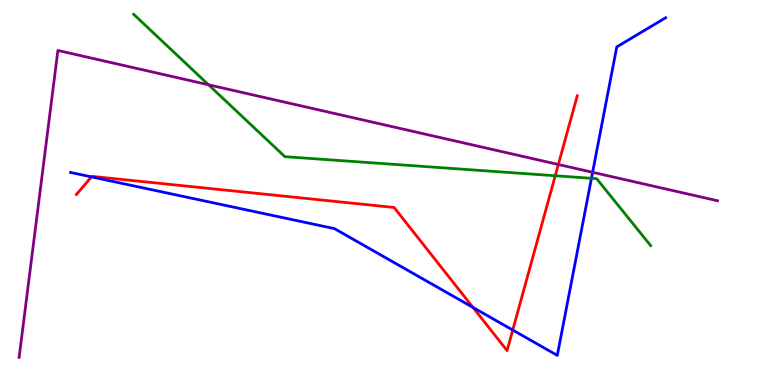[{'lines': ['blue', 'red'], 'intersections': [{'x': 1.18, 'y': 5.41}, {'x': 6.1, 'y': 2.01}, {'x': 6.62, 'y': 1.43}]}, {'lines': ['green', 'red'], 'intersections': [{'x': 7.16, 'y': 5.44}]}, {'lines': ['purple', 'red'], 'intersections': [{'x': 7.2, 'y': 5.73}]}, {'lines': ['blue', 'green'], 'intersections': [{'x': 7.63, 'y': 5.37}]}, {'lines': ['blue', 'purple'], 'intersections': [{'x': 7.65, 'y': 5.52}]}, {'lines': ['green', 'purple'], 'intersections': [{'x': 2.69, 'y': 7.8}]}]